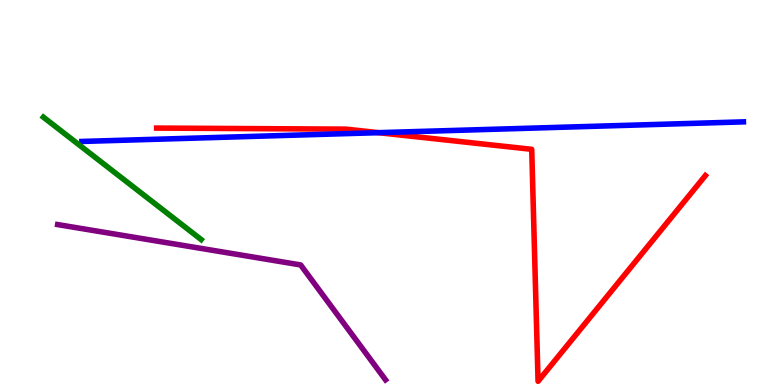[{'lines': ['blue', 'red'], 'intersections': [{'x': 4.88, 'y': 6.55}]}, {'lines': ['green', 'red'], 'intersections': []}, {'lines': ['purple', 'red'], 'intersections': []}, {'lines': ['blue', 'green'], 'intersections': []}, {'lines': ['blue', 'purple'], 'intersections': []}, {'lines': ['green', 'purple'], 'intersections': []}]